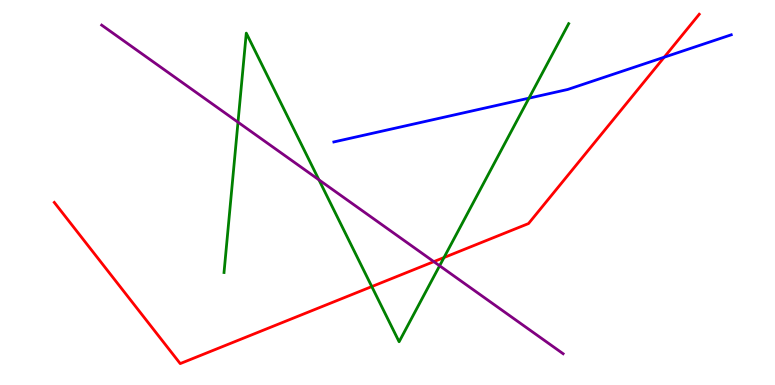[{'lines': ['blue', 'red'], 'intersections': [{'x': 8.57, 'y': 8.51}]}, {'lines': ['green', 'red'], 'intersections': [{'x': 4.8, 'y': 2.56}, {'x': 5.73, 'y': 3.31}]}, {'lines': ['purple', 'red'], 'intersections': [{'x': 5.6, 'y': 3.2}]}, {'lines': ['blue', 'green'], 'intersections': [{'x': 6.83, 'y': 7.45}]}, {'lines': ['blue', 'purple'], 'intersections': []}, {'lines': ['green', 'purple'], 'intersections': [{'x': 3.07, 'y': 6.83}, {'x': 4.12, 'y': 5.33}, {'x': 5.67, 'y': 3.1}]}]